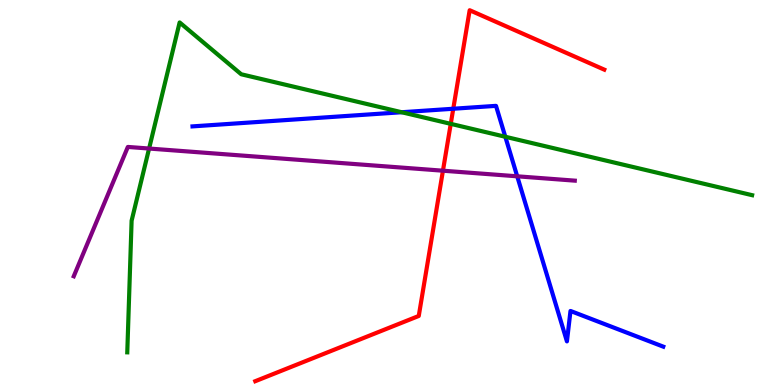[{'lines': ['blue', 'red'], 'intersections': [{'x': 5.85, 'y': 7.18}]}, {'lines': ['green', 'red'], 'intersections': [{'x': 5.82, 'y': 6.78}]}, {'lines': ['purple', 'red'], 'intersections': [{'x': 5.72, 'y': 5.57}]}, {'lines': ['blue', 'green'], 'intersections': [{'x': 5.18, 'y': 7.08}, {'x': 6.52, 'y': 6.45}]}, {'lines': ['blue', 'purple'], 'intersections': [{'x': 6.67, 'y': 5.42}]}, {'lines': ['green', 'purple'], 'intersections': [{'x': 1.92, 'y': 6.14}]}]